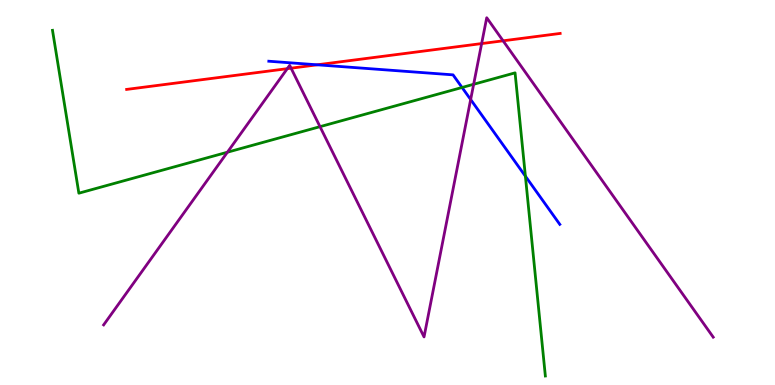[{'lines': ['blue', 'red'], 'intersections': [{'x': 4.09, 'y': 8.32}]}, {'lines': ['green', 'red'], 'intersections': []}, {'lines': ['purple', 'red'], 'intersections': [{'x': 3.71, 'y': 8.22}, {'x': 3.76, 'y': 8.23}, {'x': 6.21, 'y': 8.87}, {'x': 6.49, 'y': 8.94}]}, {'lines': ['blue', 'green'], 'intersections': [{'x': 5.96, 'y': 7.73}, {'x': 6.78, 'y': 5.42}]}, {'lines': ['blue', 'purple'], 'intersections': [{'x': 6.07, 'y': 7.41}]}, {'lines': ['green', 'purple'], 'intersections': [{'x': 2.93, 'y': 6.05}, {'x': 4.13, 'y': 6.71}, {'x': 6.11, 'y': 7.81}]}]